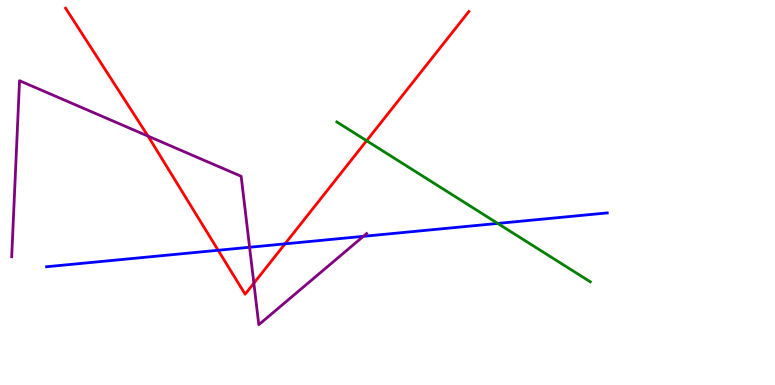[{'lines': ['blue', 'red'], 'intersections': [{'x': 2.81, 'y': 3.5}, {'x': 3.68, 'y': 3.67}]}, {'lines': ['green', 'red'], 'intersections': [{'x': 4.73, 'y': 6.34}]}, {'lines': ['purple', 'red'], 'intersections': [{'x': 1.91, 'y': 6.46}, {'x': 3.28, 'y': 2.64}]}, {'lines': ['blue', 'green'], 'intersections': [{'x': 6.42, 'y': 4.2}]}, {'lines': ['blue', 'purple'], 'intersections': [{'x': 3.22, 'y': 3.58}, {'x': 4.69, 'y': 3.86}]}, {'lines': ['green', 'purple'], 'intersections': []}]